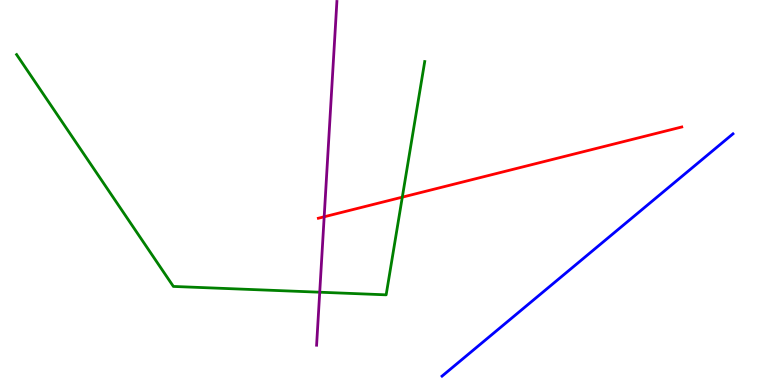[{'lines': ['blue', 'red'], 'intersections': []}, {'lines': ['green', 'red'], 'intersections': [{'x': 5.19, 'y': 4.88}]}, {'lines': ['purple', 'red'], 'intersections': [{'x': 4.18, 'y': 4.37}]}, {'lines': ['blue', 'green'], 'intersections': []}, {'lines': ['blue', 'purple'], 'intersections': []}, {'lines': ['green', 'purple'], 'intersections': [{'x': 4.13, 'y': 2.41}]}]